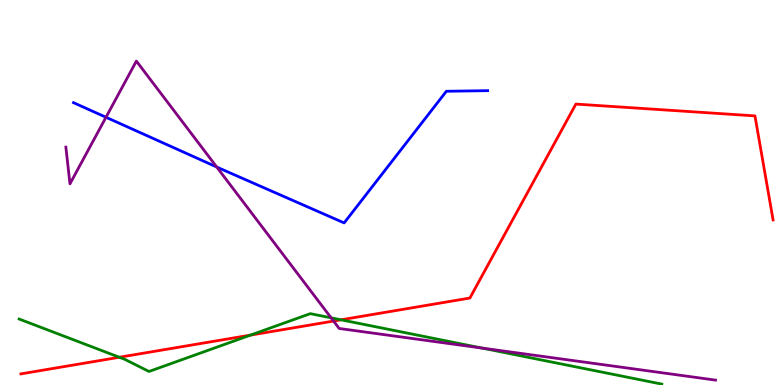[{'lines': ['blue', 'red'], 'intersections': []}, {'lines': ['green', 'red'], 'intersections': [{'x': 1.54, 'y': 0.721}, {'x': 3.23, 'y': 1.3}, {'x': 4.4, 'y': 1.69}]}, {'lines': ['purple', 'red'], 'intersections': [{'x': 4.3, 'y': 1.66}]}, {'lines': ['blue', 'green'], 'intersections': []}, {'lines': ['blue', 'purple'], 'intersections': [{'x': 1.37, 'y': 6.95}, {'x': 2.8, 'y': 5.66}]}, {'lines': ['green', 'purple'], 'intersections': [{'x': 4.27, 'y': 1.74}, {'x': 6.22, 'y': 0.959}]}]